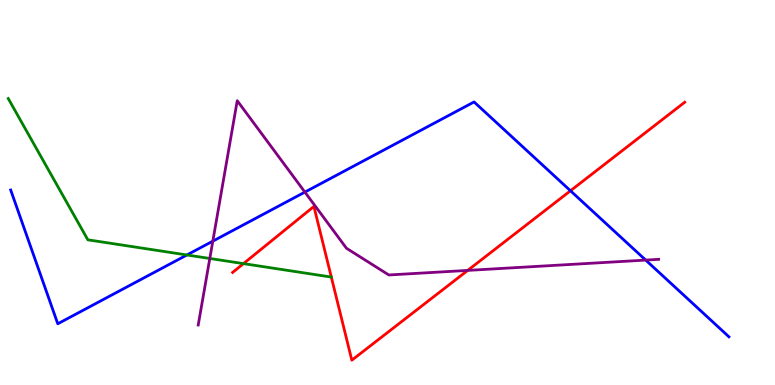[{'lines': ['blue', 'red'], 'intersections': [{'x': 7.36, 'y': 5.04}]}, {'lines': ['green', 'red'], 'intersections': [{'x': 3.14, 'y': 3.15}]}, {'lines': ['purple', 'red'], 'intersections': [{'x': 6.03, 'y': 2.98}]}, {'lines': ['blue', 'green'], 'intersections': [{'x': 2.41, 'y': 3.38}]}, {'lines': ['blue', 'purple'], 'intersections': [{'x': 2.75, 'y': 3.74}, {'x': 3.93, 'y': 5.01}, {'x': 8.33, 'y': 3.24}]}, {'lines': ['green', 'purple'], 'intersections': [{'x': 2.71, 'y': 3.29}]}]